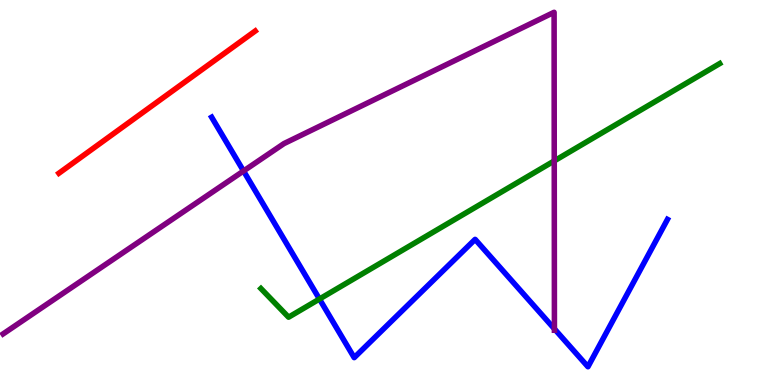[{'lines': ['blue', 'red'], 'intersections': []}, {'lines': ['green', 'red'], 'intersections': []}, {'lines': ['purple', 'red'], 'intersections': []}, {'lines': ['blue', 'green'], 'intersections': [{'x': 4.12, 'y': 2.23}]}, {'lines': ['blue', 'purple'], 'intersections': [{'x': 3.14, 'y': 5.56}, {'x': 7.15, 'y': 1.46}]}, {'lines': ['green', 'purple'], 'intersections': [{'x': 7.15, 'y': 5.82}]}]